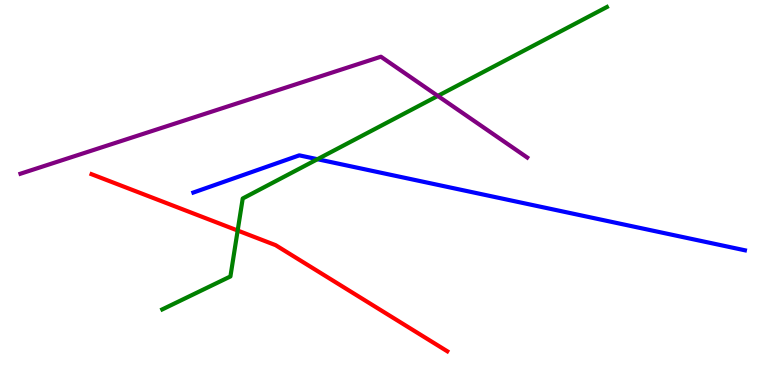[{'lines': ['blue', 'red'], 'intersections': []}, {'lines': ['green', 'red'], 'intersections': [{'x': 3.07, 'y': 4.01}]}, {'lines': ['purple', 'red'], 'intersections': []}, {'lines': ['blue', 'green'], 'intersections': [{'x': 4.1, 'y': 5.86}]}, {'lines': ['blue', 'purple'], 'intersections': []}, {'lines': ['green', 'purple'], 'intersections': [{'x': 5.65, 'y': 7.51}]}]